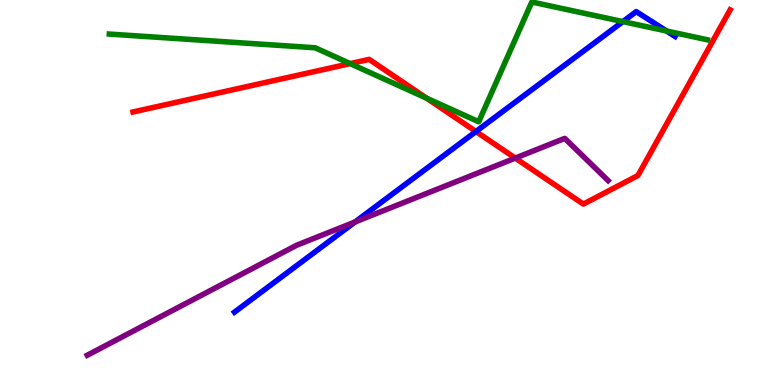[{'lines': ['blue', 'red'], 'intersections': [{'x': 6.14, 'y': 6.58}]}, {'lines': ['green', 'red'], 'intersections': [{'x': 4.52, 'y': 8.35}, {'x': 5.51, 'y': 7.45}]}, {'lines': ['purple', 'red'], 'intersections': [{'x': 6.65, 'y': 5.89}]}, {'lines': ['blue', 'green'], 'intersections': [{'x': 8.04, 'y': 9.44}, {'x': 8.6, 'y': 9.19}]}, {'lines': ['blue', 'purple'], 'intersections': [{'x': 4.58, 'y': 4.23}]}, {'lines': ['green', 'purple'], 'intersections': []}]